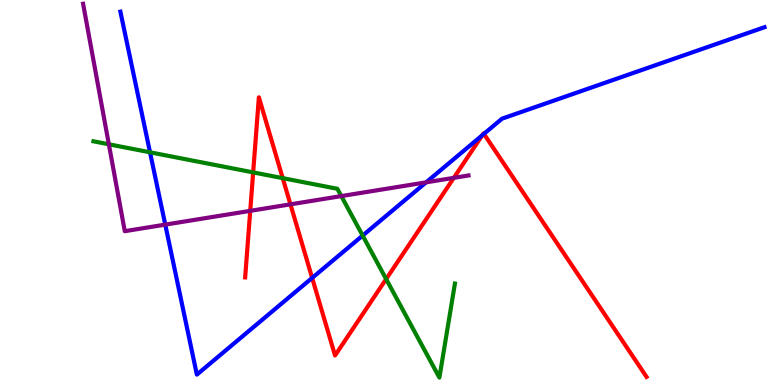[{'lines': ['blue', 'red'], 'intersections': [{'x': 4.03, 'y': 2.78}, {'x': 6.22, 'y': 6.49}, {'x': 6.24, 'y': 6.52}]}, {'lines': ['green', 'red'], 'intersections': [{'x': 3.27, 'y': 5.52}, {'x': 3.65, 'y': 5.37}, {'x': 4.98, 'y': 2.75}]}, {'lines': ['purple', 'red'], 'intersections': [{'x': 3.23, 'y': 4.52}, {'x': 3.75, 'y': 4.69}, {'x': 5.86, 'y': 5.38}]}, {'lines': ['blue', 'green'], 'intersections': [{'x': 1.94, 'y': 6.04}, {'x': 4.68, 'y': 3.88}]}, {'lines': ['blue', 'purple'], 'intersections': [{'x': 2.13, 'y': 4.17}, {'x': 5.5, 'y': 5.26}]}, {'lines': ['green', 'purple'], 'intersections': [{'x': 1.4, 'y': 6.25}, {'x': 4.4, 'y': 4.91}]}]